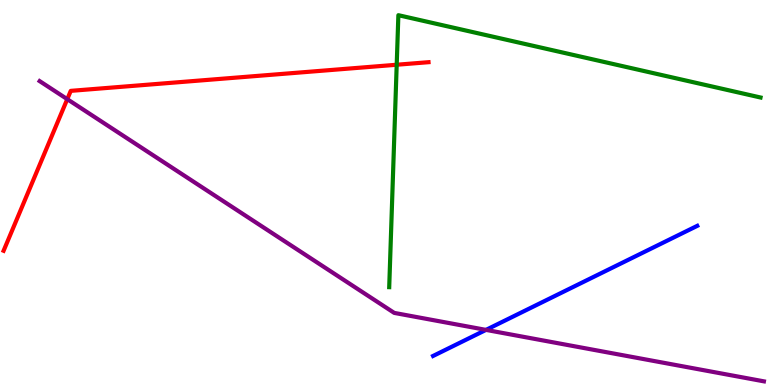[{'lines': ['blue', 'red'], 'intersections': []}, {'lines': ['green', 'red'], 'intersections': [{'x': 5.12, 'y': 8.32}]}, {'lines': ['purple', 'red'], 'intersections': [{'x': 0.868, 'y': 7.42}]}, {'lines': ['blue', 'green'], 'intersections': []}, {'lines': ['blue', 'purple'], 'intersections': [{'x': 6.27, 'y': 1.43}]}, {'lines': ['green', 'purple'], 'intersections': []}]